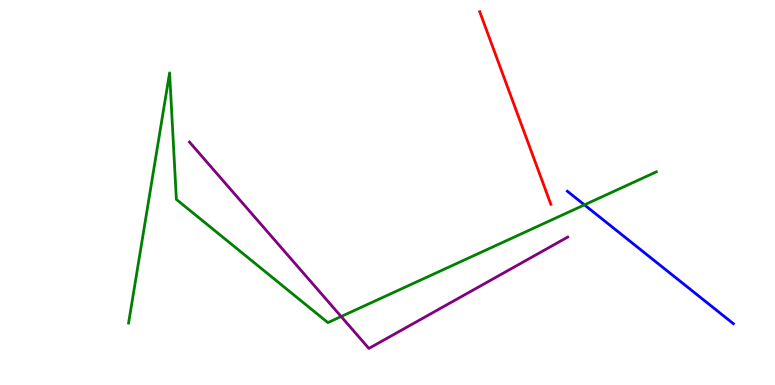[{'lines': ['blue', 'red'], 'intersections': []}, {'lines': ['green', 'red'], 'intersections': []}, {'lines': ['purple', 'red'], 'intersections': []}, {'lines': ['blue', 'green'], 'intersections': [{'x': 7.54, 'y': 4.68}]}, {'lines': ['blue', 'purple'], 'intersections': []}, {'lines': ['green', 'purple'], 'intersections': [{'x': 4.4, 'y': 1.78}]}]